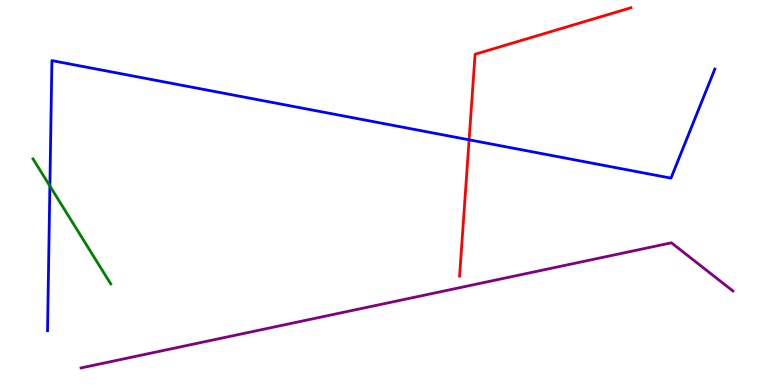[{'lines': ['blue', 'red'], 'intersections': [{'x': 6.05, 'y': 6.37}]}, {'lines': ['green', 'red'], 'intersections': []}, {'lines': ['purple', 'red'], 'intersections': []}, {'lines': ['blue', 'green'], 'intersections': [{'x': 0.644, 'y': 5.17}]}, {'lines': ['blue', 'purple'], 'intersections': []}, {'lines': ['green', 'purple'], 'intersections': []}]